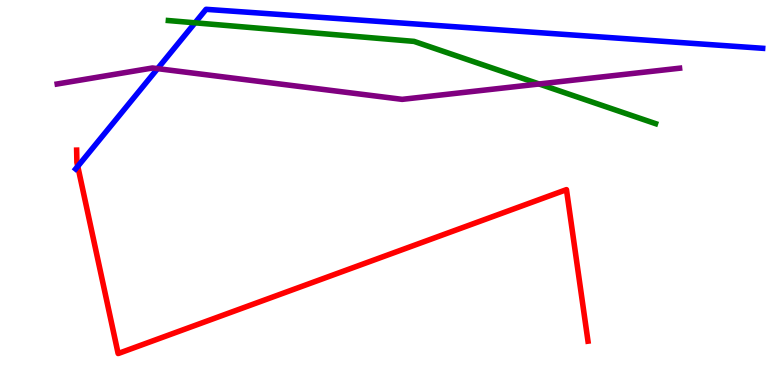[{'lines': ['blue', 'red'], 'intersections': [{'x': 1.0, 'y': 5.68}]}, {'lines': ['green', 'red'], 'intersections': []}, {'lines': ['purple', 'red'], 'intersections': []}, {'lines': ['blue', 'green'], 'intersections': [{'x': 2.52, 'y': 9.41}]}, {'lines': ['blue', 'purple'], 'intersections': [{'x': 2.03, 'y': 8.22}]}, {'lines': ['green', 'purple'], 'intersections': [{'x': 6.96, 'y': 7.82}]}]